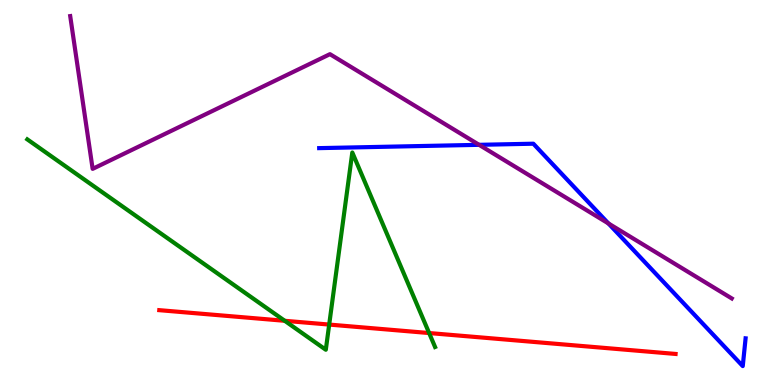[{'lines': ['blue', 'red'], 'intersections': []}, {'lines': ['green', 'red'], 'intersections': [{'x': 3.67, 'y': 1.67}, {'x': 4.25, 'y': 1.57}, {'x': 5.54, 'y': 1.35}]}, {'lines': ['purple', 'red'], 'intersections': []}, {'lines': ['blue', 'green'], 'intersections': []}, {'lines': ['blue', 'purple'], 'intersections': [{'x': 6.18, 'y': 6.24}, {'x': 7.85, 'y': 4.2}]}, {'lines': ['green', 'purple'], 'intersections': []}]